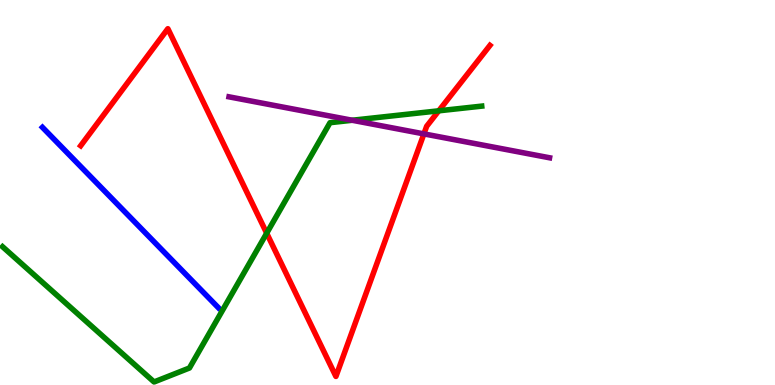[{'lines': ['blue', 'red'], 'intersections': []}, {'lines': ['green', 'red'], 'intersections': [{'x': 3.44, 'y': 3.94}, {'x': 5.66, 'y': 7.12}]}, {'lines': ['purple', 'red'], 'intersections': [{'x': 5.47, 'y': 6.52}]}, {'lines': ['blue', 'green'], 'intersections': []}, {'lines': ['blue', 'purple'], 'intersections': []}, {'lines': ['green', 'purple'], 'intersections': [{'x': 4.54, 'y': 6.88}]}]